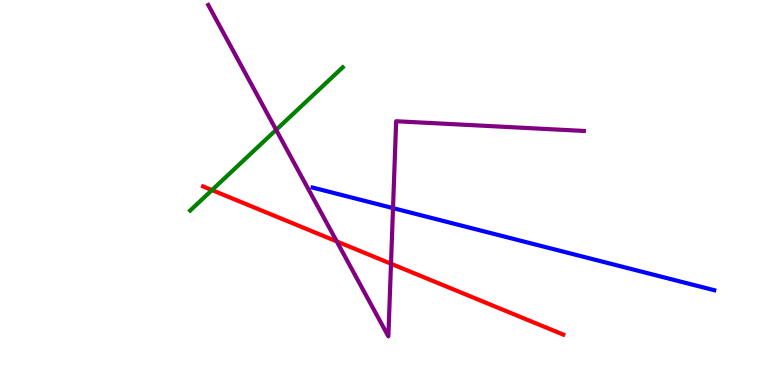[{'lines': ['blue', 'red'], 'intersections': []}, {'lines': ['green', 'red'], 'intersections': [{'x': 2.74, 'y': 5.06}]}, {'lines': ['purple', 'red'], 'intersections': [{'x': 4.35, 'y': 3.73}, {'x': 5.05, 'y': 3.15}]}, {'lines': ['blue', 'green'], 'intersections': []}, {'lines': ['blue', 'purple'], 'intersections': [{'x': 5.07, 'y': 4.59}]}, {'lines': ['green', 'purple'], 'intersections': [{'x': 3.56, 'y': 6.63}]}]